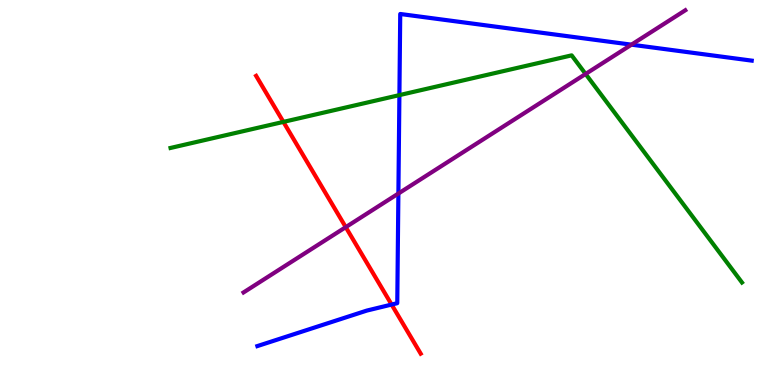[{'lines': ['blue', 'red'], 'intersections': [{'x': 5.05, 'y': 2.09}]}, {'lines': ['green', 'red'], 'intersections': [{'x': 3.66, 'y': 6.83}]}, {'lines': ['purple', 'red'], 'intersections': [{'x': 4.46, 'y': 4.1}]}, {'lines': ['blue', 'green'], 'intersections': [{'x': 5.15, 'y': 7.53}]}, {'lines': ['blue', 'purple'], 'intersections': [{'x': 5.14, 'y': 4.97}, {'x': 8.15, 'y': 8.84}]}, {'lines': ['green', 'purple'], 'intersections': [{'x': 7.56, 'y': 8.08}]}]